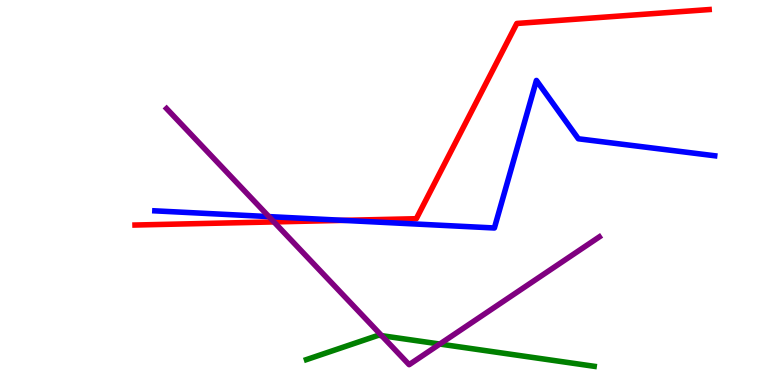[{'lines': ['blue', 'red'], 'intersections': [{'x': 4.43, 'y': 4.28}]}, {'lines': ['green', 'red'], 'intersections': []}, {'lines': ['purple', 'red'], 'intersections': [{'x': 3.53, 'y': 4.24}]}, {'lines': ['blue', 'green'], 'intersections': []}, {'lines': ['blue', 'purple'], 'intersections': [{'x': 3.47, 'y': 4.37}]}, {'lines': ['green', 'purple'], 'intersections': [{'x': 4.92, 'y': 1.28}, {'x': 5.68, 'y': 1.06}]}]